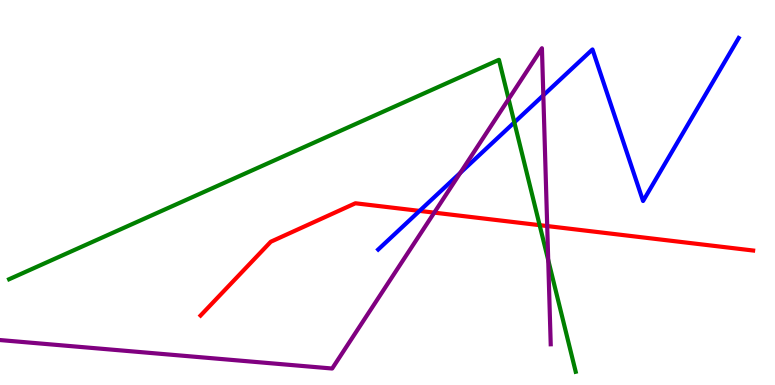[{'lines': ['blue', 'red'], 'intersections': [{'x': 5.41, 'y': 4.52}]}, {'lines': ['green', 'red'], 'intersections': [{'x': 6.96, 'y': 4.15}]}, {'lines': ['purple', 'red'], 'intersections': [{'x': 5.6, 'y': 4.48}, {'x': 7.06, 'y': 4.13}]}, {'lines': ['blue', 'green'], 'intersections': [{'x': 6.64, 'y': 6.82}]}, {'lines': ['blue', 'purple'], 'intersections': [{'x': 5.94, 'y': 5.51}, {'x': 7.01, 'y': 7.52}]}, {'lines': ['green', 'purple'], 'intersections': [{'x': 6.56, 'y': 7.43}, {'x': 7.07, 'y': 3.25}]}]